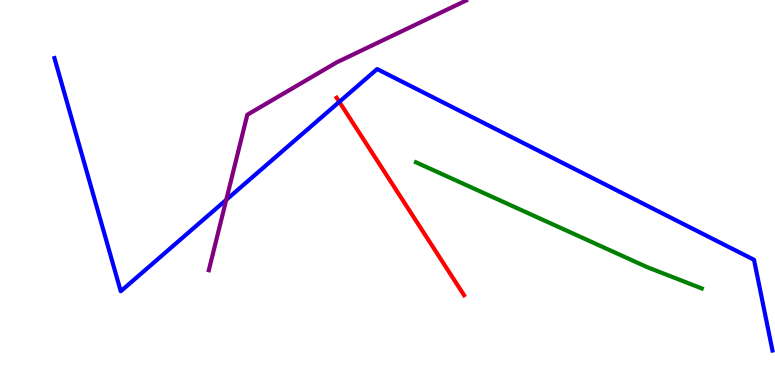[{'lines': ['blue', 'red'], 'intersections': [{'x': 4.38, 'y': 7.35}]}, {'lines': ['green', 'red'], 'intersections': []}, {'lines': ['purple', 'red'], 'intersections': []}, {'lines': ['blue', 'green'], 'intersections': []}, {'lines': ['blue', 'purple'], 'intersections': [{'x': 2.92, 'y': 4.81}]}, {'lines': ['green', 'purple'], 'intersections': []}]